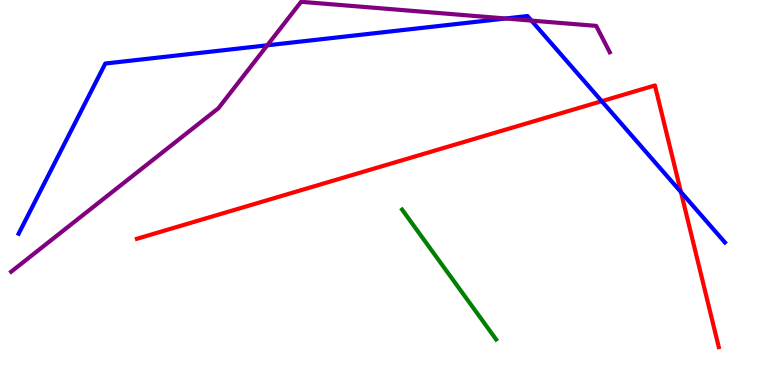[{'lines': ['blue', 'red'], 'intersections': [{'x': 7.76, 'y': 7.37}, {'x': 8.79, 'y': 5.01}]}, {'lines': ['green', 'red'], 'intersections': []}, {'lines': ['purple', 'red'], 'intersections': []}, {'lines': ['blue', 'green'], 'intersections': []}, {'lines': ['blue', 'purple'], 'intersections': [{'x': 3.45, 'y': 8.82}, {'x': 6.52, 'y': 9.52}, {'x': 6.86, 'y': 9.46}]}, {'lines': ['green', 'purple'], 'intersections': []}]